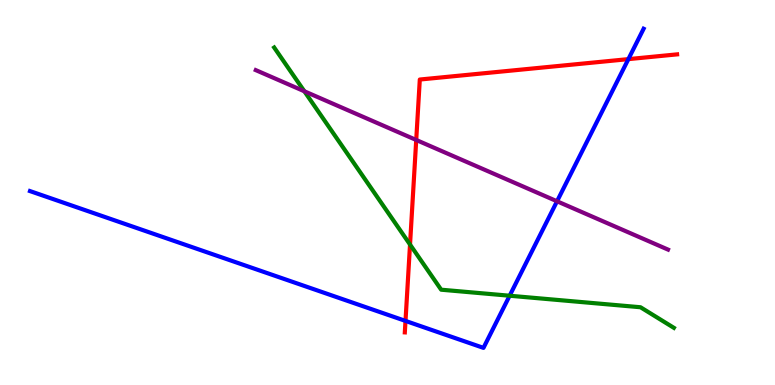[{'lines': ['blue', 'red'], 'intersections': [{'x': 5.23, 'y': 1.66}, {'x': 8.11, 'y': 8.46}]}, {'lines': ['green', 'red'], 'intersections': [{'x': 5.29, 'y': 3.65}]}, {'lines': ['purple', 'red'], 'intersections': [{'x': 5.37, 'y': 6.36}]}, {'lines': ['blue', 'green'], 'intersections': [{'x': 6.58, 'y': 2.32}]}, {'lines': ['blue', 'purple'], 'intersections': [{'x': 7.19, 'y': 4.77}]}, {'lines': ['green', 'purple'], 'intersections': [{'x': 3.93, 'y': 7.63}]}]